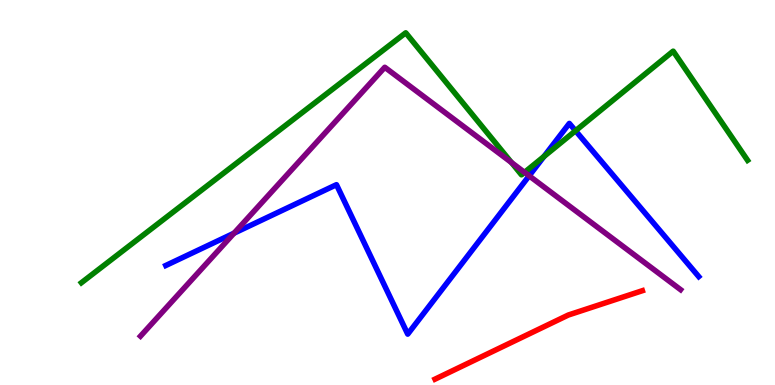[{'lines': ['blue', 'red'], 'intersections': []}, {'lines': ['green', 'red'], 'intersections': []}, {'lines': ['purple', 'red'], 'intersections': []}, {'lines': ['blue', 'green'], 'intersections': [{'x': 7.02, 'y': 5.94}, {'x': 7.43, 'y': 6.6}]}, {'lines': ['blue', 'purple'], 'intersections': [{'x': 3.02, 'y': 3.94}, {'x': 6.83, 'y': 5.43}]}, {'lines': ['green', 'purple'], 'intersections': [{'x': 6.6, 'y': 5.78}, {'x': 6.77, 'y': 5.52}]}]